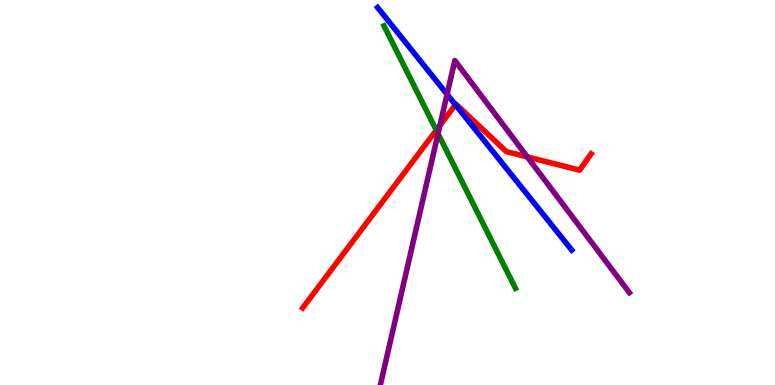[{'lines': ['blue', 'red'], 'intersections': [{'x': 5.88, 'y': 7.28}]}, {'lines': ['green', 'red'], 'intersections': [{'x': 5.63, 'y': 6.62}]}, {'lines': ['purple', 'red'], 'intersections': [{'x': 5.68, 'y': 6.74}, {'x': 6.8, 'y': 5.92}]}, {'lines': ['blue', 'green'], 'intersections': []}, {'lines': ['blue', 'purple'], 'intersections': [{'x': 5.77, 'y': 7.55}]}, {'lines': ['green', 'purple'], 'intersections': [{'x': 5.65, 'y': 6.53}]}]